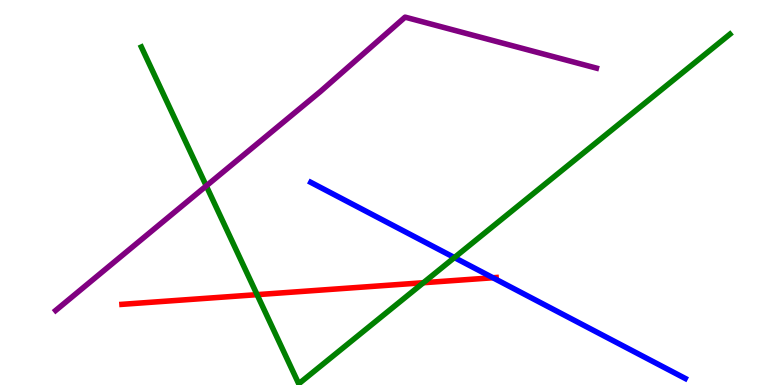[{'lines': ['blue', 'red'], 'intersections': [{'x': 6.36, 'y': 2.79}]}, {'lines': ['green', 'red'], 'intersections': [{'x': 3.32, 'y': 2.35}, {'x': 5.46, 'y': 2.66}]}, {'lines': ['purple', 'red'], 'intersections': []}, {'lines': ['blue', 'green'], 'intersections': [{'x': 5.86, 'y': 3.31}]}, {'lines': ['blue', 'purple'], 'intersections': []}, {'lines': ['green', 'purple'], 'intersections': [{'x': 2.66, 'y': 5.17}]}]